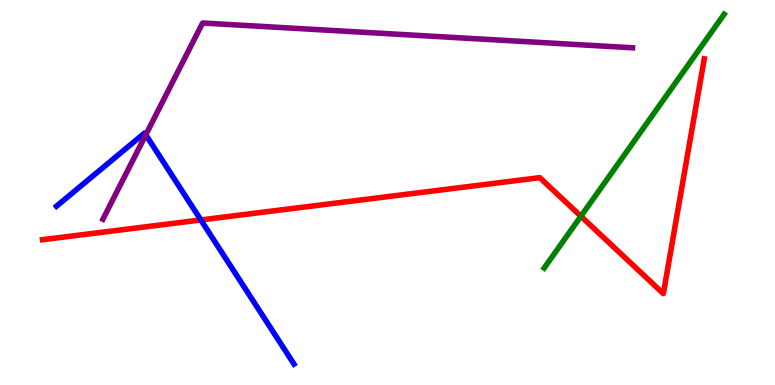[{'lines': ['blue', 'red'], 'intersections': [{'x': 2.59, 'y': 4.29}]}, {'lines': ['green', 'red'], 'intersections': [{'x': 7.5, 'y': 4.38}]}, {'lines': ['purple', 'red'], 'intersections': []}, {'lines': ['blue', 'green'], 'intersections': []}, {'lines': ['blue', 'purple'], 'intersections': [{'x': 1.88, 'y': 6.5}]}, {'lines': ['green', 'purple'], 'intersections': []}]